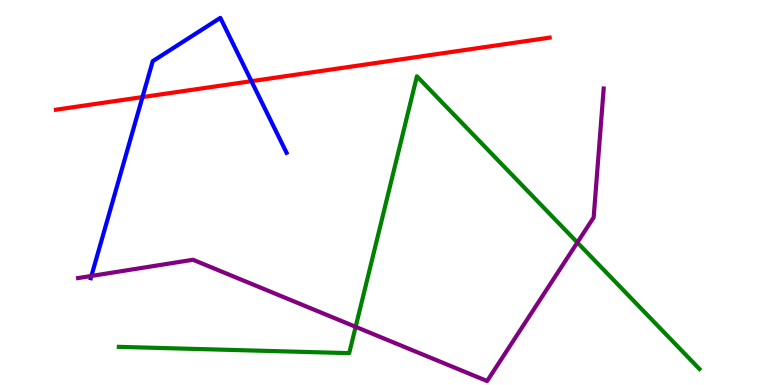[{'lines': ['blue', 'red'], 'intersections': [{'x': 1.84, 'y': 7.48}, {'x': 3.24, 'y': 7.89}]}, {'lines': ['green', 'red'], 'intersections': []}, {'lines': ['purple', 'red'], 'intersections': []}, {'lines': ['blue', 'green'], 'intersections': []}, {'lines': ['blue', 'purple'], 'intersections': [{'x': 1.18, 'y': 2.83}]}, {'lines': ['green', 'purple'], 'intersections': [{'x': 4.59, 'y': 1.51}, {'x': 7.45, 'y': 3.7}]}]